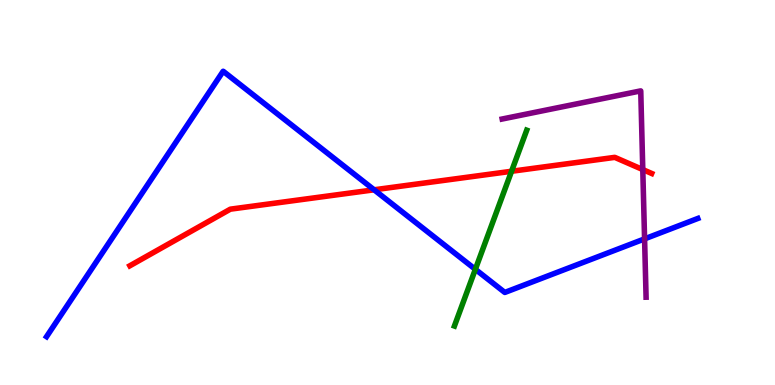[{'lines': ['blue', 'red'], 'intersections': [{'x': 4.83, 'y': 5.07}]}, {'lines': ['green', 'red'], 'intersections': [{'x': 6.6, 'y': 5.55}]}, {'lines': ['purple', 'red'], 'intersections': [{'x': 8.29, 'y': 5.6}]}, {'lines': ['blue', 'green'], 'intersections': [{'x': 6.13, 'y': 3.0}]}, {'lines': ['blue', 'purple'], 'intersections': [{'x': 8.32, 'y': 3.8}]}, {'lines': ['green', 'purple'], 'intersections': []}]